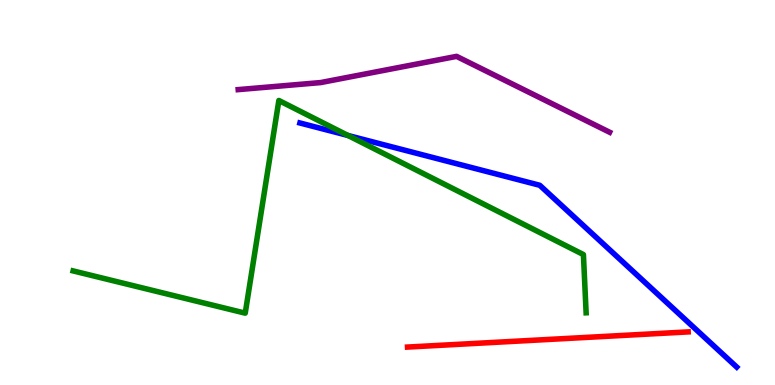[{'lines': ['blue', 'red'], 'intersections': []}, {'lines': ['green', 'red'], 'intersections': []}, {'lines': ['purple', 'red'], 'intersections': []}, {'lines': ['blue', 'green'], 'intersections': [{'x': 4.49, 'y': 6.48}]}, {'lines': ['blue', 'purple'], 'intersections': []}, {'lines': ['green', 'purple'], 'intersections': []}]